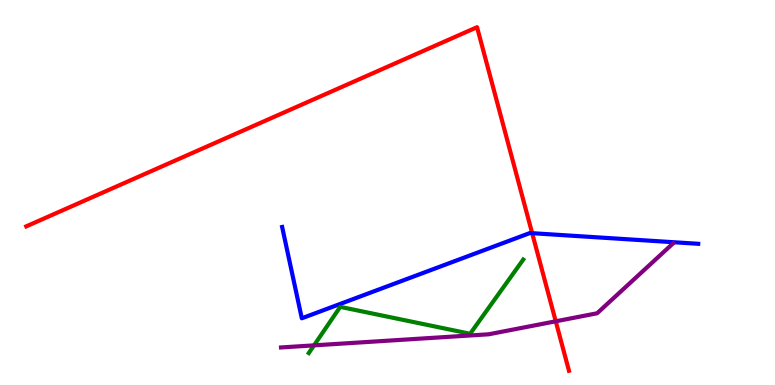[{'lines': ['blue', 'red'], 'intersections': [{'x': 6.87, 'y': 3.94}]}, {'lines': ['green', 'red'], 'intersections': []}, {'lines': ['purple', 'red'], 'intersections': [{'x': 7.17, 'y': 1.65}]}, {'lines': ['blue', 'green'], 'intersections': []}, {'lines': ['blue', 'purple'], 'intersections': []}, {'lines': ['green', 'purple'], 'intersections': [{'x': 4.05, 'y': 1.03}]}]